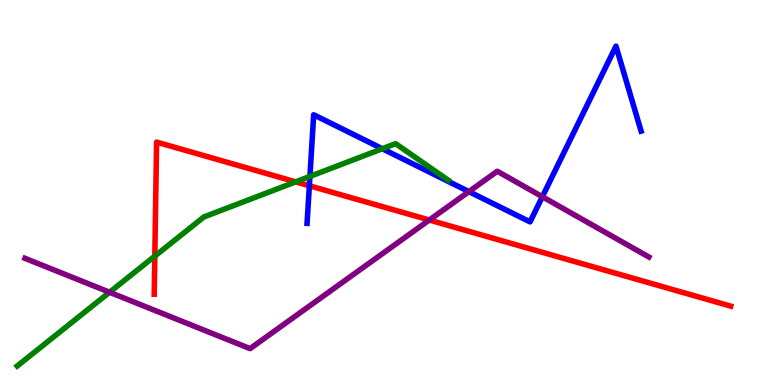[{'lines': ['blue', 'red'], 'intersections': [{'x': 3.99, 'y': 5.18}]}, {'lines': ['green', 'red'], 'intersections': [{'x': 2.0, 'y': 3.35}, {'x': 3.82, 'y': 5.28}]}, {'lines': ['purple', 'red'], 'intersections': [{'x': 5.54, 'y': 4.29}]}, {'lines': ['blue', 'green'], 'intersections': [{'x': 4.0, 'y': 5.42}, {'x': 4.93, 'y': 6.14}]}, {'lines': ['blue', 'purple'], 'intersections': [{'x': 6.05, 'y': 5.02}, {'x': 7.0, 'y': 4.89}]}, {'lines': ['green', 'purple'], 'intersections': [{'x': 1.41, 'y': 2.41}]}]